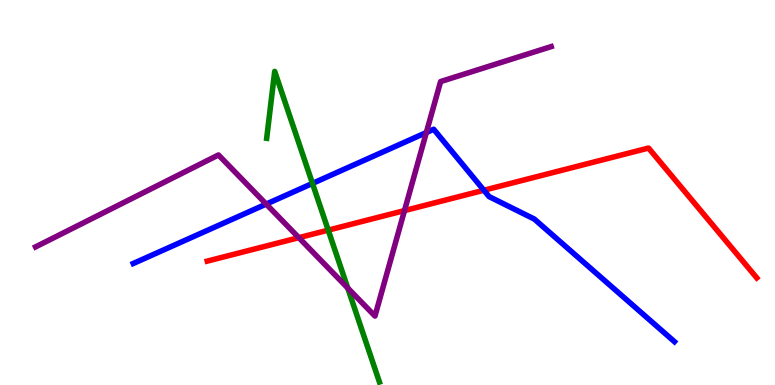[{'lines': ['blue', 'red'], 'intersections': [{'x': 6.24, 'y': 5.06}]}, {'lines': ['green', 'red'], 'intersections': [{'x': 4.24, 'y': 4.02}]}, {'lines': ['purple', 'red'], 'intersections': [{'x': 3.86, 'y': 3.83}, {'x': 5.22, 'y': 4.53}]}, {'lines': ['blue', 'green'], 'intersections': [{'x': 4.03, 'y': 5.24}]}, {'lines': ['blue', 'purple'], 'intersections': [{'x': 3.43, 'y': 4.7}, {'x': 5.5, 'y': 6.56}]}, {'lines': ['green', 'purple'], 'intersections': [{'x': 4.49, 'y': 2.52}]}]